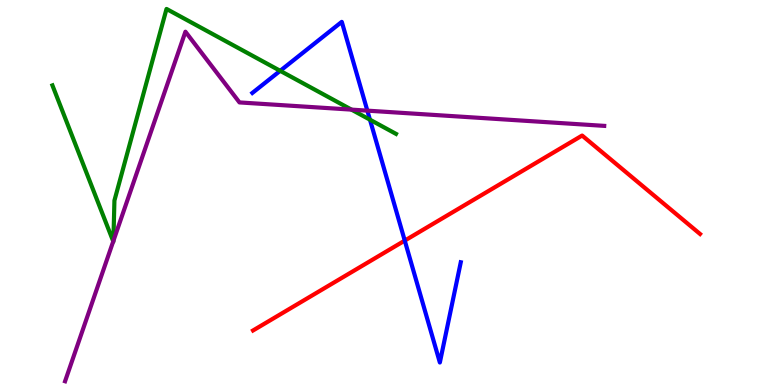[{'lines': ['blue', 'red'], 'intersections': [{'x': 5.22, 'y': 3.75}]}, {'lines': ['green', 'red'], 'intersections': []}, {'lines': ['purple', 'red'], 'intersections': []}, {'lines': ['blue', 'green'], 'intersections': [{'x': 3.62, 'y': 8.16}, {'x': 4.77, 'y': 6.89}]}, {'lines': ['blue', 'purple'], 'intersections': [{'x': 4.74, 'y': 7.13}]}, {'lines': ['green', 'purple'], 'intersections': [{'x': 1.46, 'y': 3.73}, {'x': 1.46, 'y': 3.74}, {'x': 4.54, 'y': 7.15}]}]